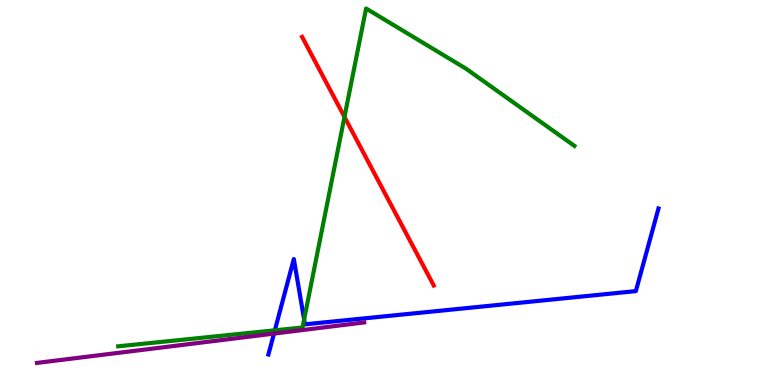[{'lines': ['blue', 'red'], 'intersections': []}, {'lines': ['green', 'red'], 'intersections': [{'x': 4.44, 'y': 6.96}]}, {'lines': ['purple', 'red'], 'intersections': []}, {'lines': ['blue', 'green'], 'intersections': [{'x': 3.55, 'y': 1.42}, {'x': 3.92, 'y': 1.7}]}, {'lines': ['blue', 'purple'], 'intersections': [{'x': 3.54, 'y': 1.34}]}, {'lines': ['green', 'purple'], 'intersections': []}]